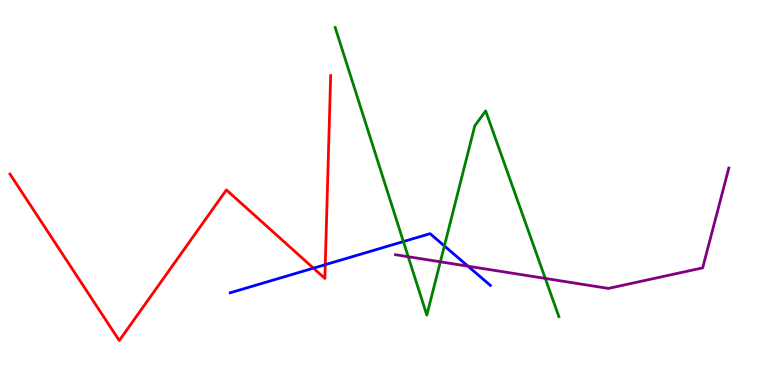[{'lines': ['blue', 'red'], 'intersections': [{'x': 4.04, 'y': 3.03}, {'x': 4.2, 'y': 3.13}]}, {'lines': ['green', 'red'], 'intersections': []}, {'lines': ['purple', 'red'], 'intersections': []}, {'lines': ['blue', 'green'], 'intersections': [{'x': 5.21, 'y': 3.73}, {'x': 5.73, 'y': 3.61}]}, {'lines': ['blue', 'purple'], 'intersections': [{'x': 6.04, 'y': 3.09}]}, {'lines': ['green', 'purple'], 'intersections': [{'x': 5.27, 'y': 3.33}, {'x': 5.68, 'y': 3.2}, {'x': 7.04, 'y': 2.77}]}]